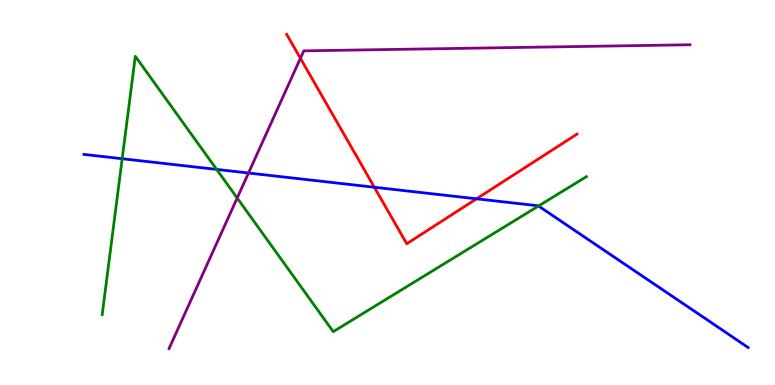[{'lines': ['blue', 'red'], 'intersections': [{'x': 4.83, 'y': 5.14}, {'x': 6.15, 'y': 4.84}]}, {'lines': ['green', 'red'], 'intersections': []}, {'lines': ['purple', 'red'], 'intersections': [{'x': 3.88, 'y': 8.49}]}, {'lines': ['blue', 'green'], 'intersections': [{'x': 1.58, 'y': 5.88}, {'x': 2.8, 'y': 5.6}, {'x': 6.95, 'y': 4.65}]}, {'lines': ['blue', 'purple'], 'intersections': [{'x': 3.21, 'y': 5.51}]}, {'lines': ['green', 'purple'], 'intersections': [{'x': 3.06, 'y': 4.86}]}]